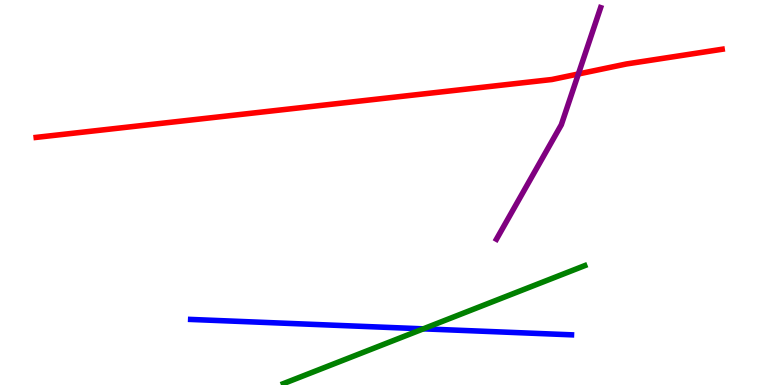[{'lines': ['blue', 'red'], 'intersections': []}, {'lines': ['green', 'red'], 'intersections': []}, {'lines': ['purple', 'red'], 'intersections': [{'x': 7.46, 'y': 8.08}]}, {'lines': ['blue', 'green'], 'intersections': [{'x': 5.46, 'y': 1.46}]}, {'lines': ['blue', 'purple'], 'intersections': []}, {'lines': ['green', 'purple'], 'intersections': []}]